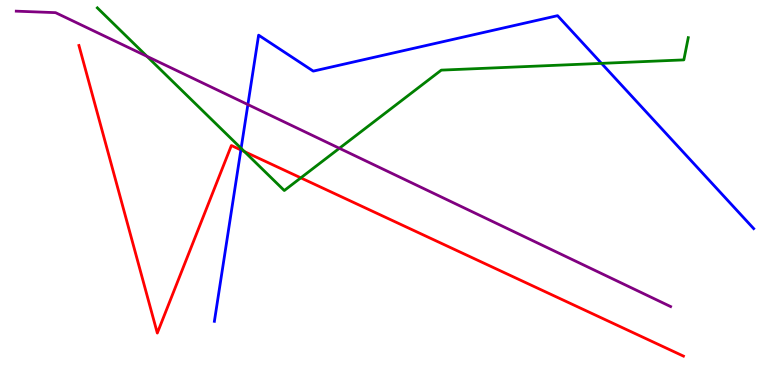[{'lines': ['blue', 'red'], 'intersections': [{'x': 3.11, 'y': 6.11}]}, {'lines': ['green', 'red'], 'intersections': [{'x': 3.15, 'y': 6.06}, {'x': 3.88, 'y': 5.38}]}, {'lines': ['purple', 'red'], 'intersections': []}, {'lines': ['blue', 'green'], 'intersections': [{'x': 3.11, 'y': 6.15}, {'x': 7.76, 'y': 8.35}]}, {'lines': ['blue', 'purple'], 'intersections': [{'x': 3.2, 'y': 7.28}]}, {'lines': ['green', 'purple'], 'intersections': [{'x': 1.9, 'y': 8.54}, {'x': 4.38, 'y': 6.15}]}]